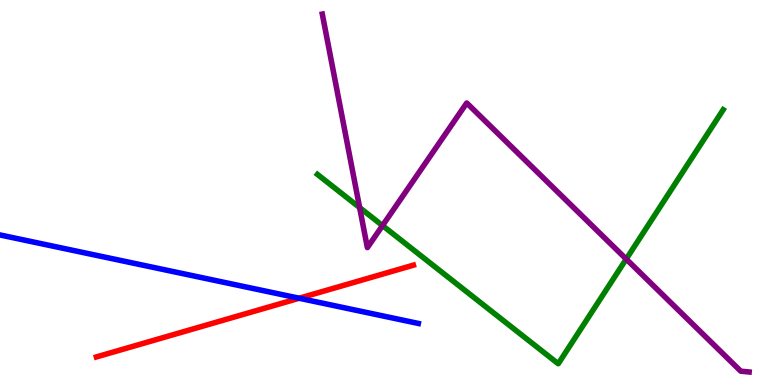[{'lines': ['blue', 'red'], 'intersections': [{'x': 3.86, 'y': 2.25}]}, {'lines': ['green', 'red'], 'intersections': []}, {'lines': ['purple', 'red'], 'intersections': []}, {'lines': ['blue', 'green'], 'intersections': []}, {'lines': ['blue', 'purple'], 'intersections': []}, {'lines': ['green', 'purple'], 'intersections': [{'x': 4.64, 'y': 4.61}, {'x': 4.94, 'y': 4.14}, {'x': 8.08, 'y': 3.27}]}]